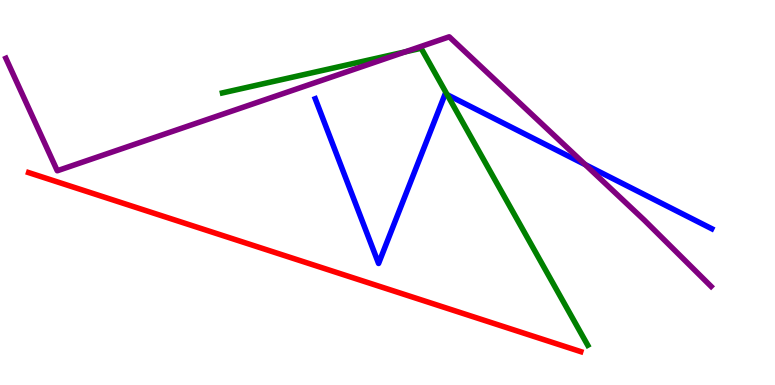[{'lines': ['blue', 'red'], 'intersections': []}, {'lines': ['green', 'red'], 'intersections': []}, {'lines': ['purple', 'red'], 'intersections': []}, {'lines': ['blue', 'green'], 'intersections': [{'x': 5.77, 'y': 7.54}]}, {'lines': ['blue', 'purple'], 'intersections': [{'x': 7.55, 'y': 5.72}]}, {'lines': ['green', 'purple'], 'intersections': [{'x': 5.23, 'y': 8.65}]}]